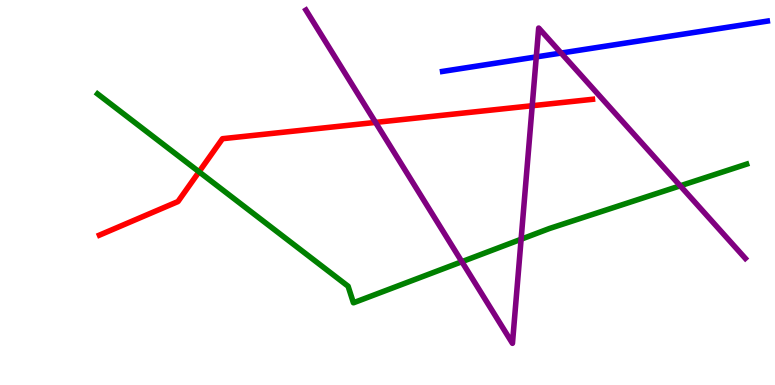[{'lines': ['blue', 'red'], 'intersections': []}, {'lines': ['green', 'red'], 'intersections': [{'x': 2.57, 'y': 5.54}]}, {'lines': ['purple', 'red'], 'intersections': [{'x': 4.85, 'y': 6.82}, {'x': 6.87, 'y': 7.25}]}, {'lines': ['blue', 'green'], 'intersections': []}, {'lines': ['blue', 'purple'], 'intersections': [{'x': 6.92, 'y': 8.52}, {'x': 7.24, 'y': 8.62}]}, {'lines': ['green', 'purple'], 'intersections': [{'x': 5.96, 'y': 3.2}, {'x': 6.72, 'y': 3.79}, {'x': 8.78, 'y': 5.17}]}]